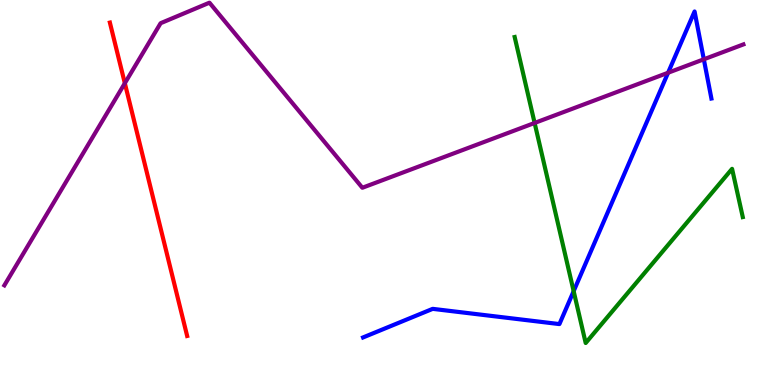[{'lines': ['blue', 'red'], 'intersections': []}, {'lines': ['green', 'red'], 'intersections': []}, {'lines': ['purple', 'red'], 'intersections': [{'x': 1.61, 'y': 7.84}]}, {'lines': ['blue', 'green'], 'intersections': [{'x': 7.4, 'y': 2.44}]}, {'lines': ['blue', 'purple'], 'intersections': [{'x': 8.62, 'y': 8.11}, {'x': 9.08, 'y': 8.46}]}, {'lines': ['green', 'purple'], 'intersections': [{'x': 6.9, 'y': 6.81}]}]